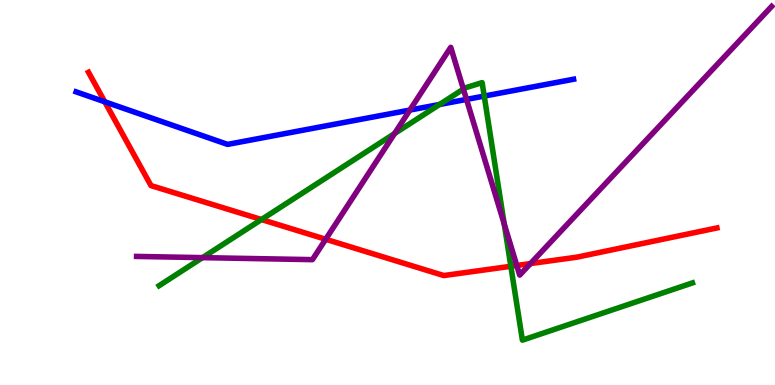[{'lines': ['blue', 'red'], 'intersections': [{'x': 1.35, 'y': 7.36}]}, {'lines': ['green', 'red'], 'intersections': [{'x': 3.37, 'y': 4.3}, {'x': 6.59, 'y': 3.08}]}, {'lines': ['purple', 'red'], 'intersections': [{'x': 4.2, 'y': 3.79}, {'x': 6.67, 'y': 3.1}, {'x': 6.85, 'y': 3.15}]}, {'lines': ['blue', 'green'], 'intersections': [{'x': 5.67, 'y': 7.29}, {'x': 6.25, 'y': 7.5}]}, {'lines': ['blue', 'purple'], 'intersections': [{'x': 5.29, 'y': 7.14}, {'x': 6.02, 'y': 7.42}]}, {'lines': ['green', 'purple'], 'intersections': [{'x': 2.61, 'y': 3.31}, {'x': 5.09, 'y': 6.53}, {'x': 5.98, 'y': 7.69}, {'x': 6.51, 'y': 4.18}]}]